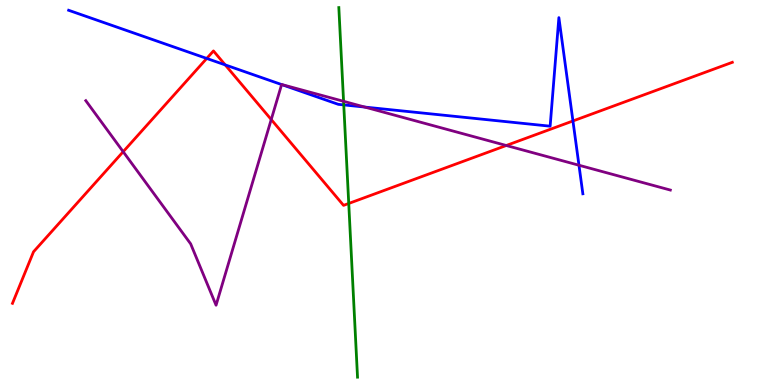[{'lines': ['blue', 'red'], 'intersections': [{'x': 2.67, 'y': 8.48}, {'x': 2.91, 'y': 8.31}, {'x': 7.39, 'y': 6.86}]}, {'lines': ['green', 'red'], 'intersections': [{'x': 4.5, 'y': 4.72}]}, {'lines': ['purple', 'red'], 'intersections': [{'x': 1.59, 'y': 6.06}, {'x': 3.5, 'y': 6.9}, {'x': 6.53, 'y': 6.22}]}, {'lines': ['blue', 'green'], 'intersections': [{'x': 4.44, 'y': 7.28}]}, {'lines': ['blue', 'purple'], 'intersections': [{'x': 3.63, 'y': 7.8}, {'x': 4.71, 'y': 7.22}, {'x': 7.47, 'y': 5.71}]}, {'lines': ['green', 'purple'], 'intersections': [{'x': 4.43, 'y': 7.37}]}]